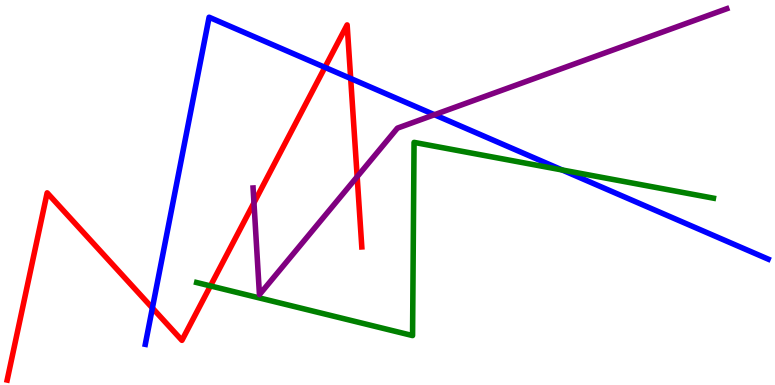[{'lines': ['blue', 'red'], 'intersections': [{'x': 1.97, 'y': 2.0}, {'x': 4.19, 'y': 8.25}, {'x': 4.52, 'y': 7.96}]}, {'lines': ['green', 'red'], 'intersections': [{'x': 2.72, 'y': 2.57}]}, {'lines': ['purple', 'red'], 'intersections': [{'x': 3.28, 'y': 4.73}, {'x': 4.61, 'y': 5.41}]}, {'lines': ['blue', 'green'], 'intersections': [{'x': 7.25, 'y': 5.59}]}, {'lines': ['blue', 'purple'], 'intersections': [{'x': 5.61, 'y': 7.02}]}, {'lines': ['green', 'purple'], 'intersections': []}]